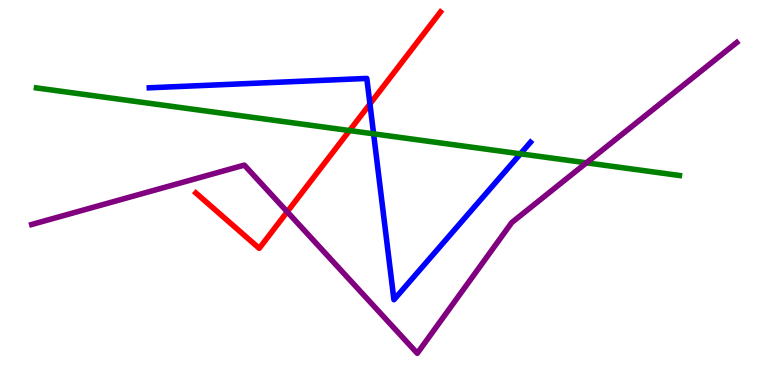[{'lines': ['blue', 'red'], 'intersections': [{'x': 4.77, 'y': 7.3}]}, {'lines': ['green', 'red'], 'intersections': [{'x': 4.51, 'y': 6.61}]}, {'lines': ['purple', 'red'], 'intersections': [{'x': 3.71, 'y': 4.5}]}, {'lines': ['blue', 'green'], 'intersections': [{'x': 4.82, 'y': 6.52}, {'x': 6.72, 'y': 6.0}]}, {'lines': ['blue', 'purple'], 'intersections': []}, {'lines': ['green', 'purple'], 'intersections': [{'x': 7.57, 'y': 5.77}]}]